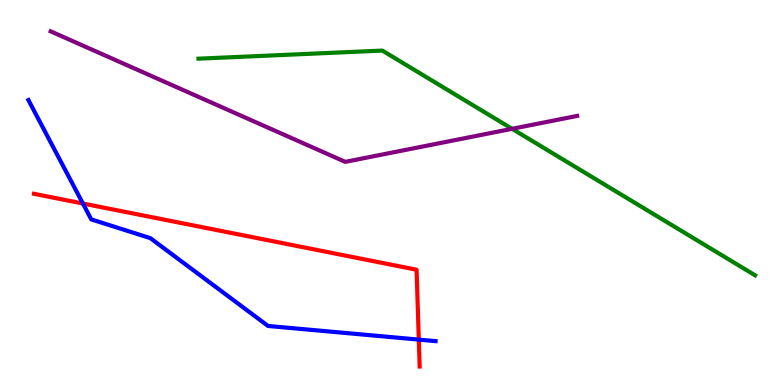[{'lines': ['blue', 'red'], 'intersections': [{'x': 1.07, 'y': 4.71}, {'x': 5.4, 'y': 1.18}]}, {'lines': ['green', 'red'], 'intersections': []}, {'lines': ['purple', 'red'], 'intersections': []}, {'lines': ['blue', 'green'], 'intersections': []}, {'lines': ['blue', 'purple'], 'intersections': []}, {'lines': ['green', 'purple'], 'intersections': [{'x': 6.61, 'y': 6.65}]}]